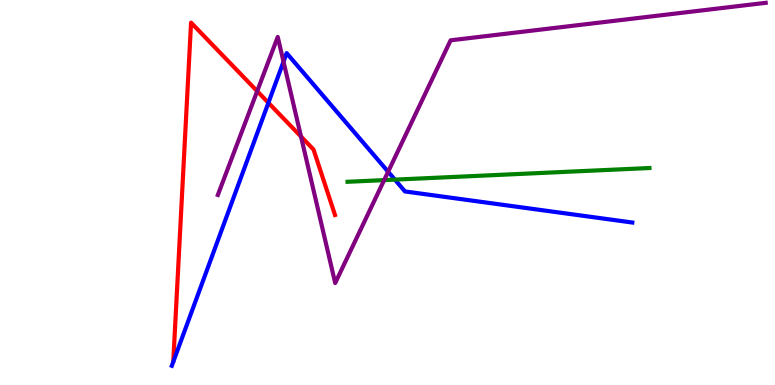[{'lines': ['blue', 'red'], 'intersections': [{'x': 3.46, 'y': 7.33}]}, {'lines': ['green', 'red'], 'intersections': []}, {'lines': ['purple', 'red'], 'intersections': [{'x': 3.32, 'y': 7.63}, {'x': 3.88, 'y': 6.45}]}, {'lines': ['blue', 'green'], 'intersections': [{'x': 5.1, 'y': 5.33}]}, {'lines': ['blue', 'purple'], 'intersections': [{'x': 3.66, 'y': 8.4}, {'x': 5.01, 'y': 5.54}]}, {'lines': ['green', 'purple'], 'intersections': [{'x': 4.96, 'y': 5.32}]}]